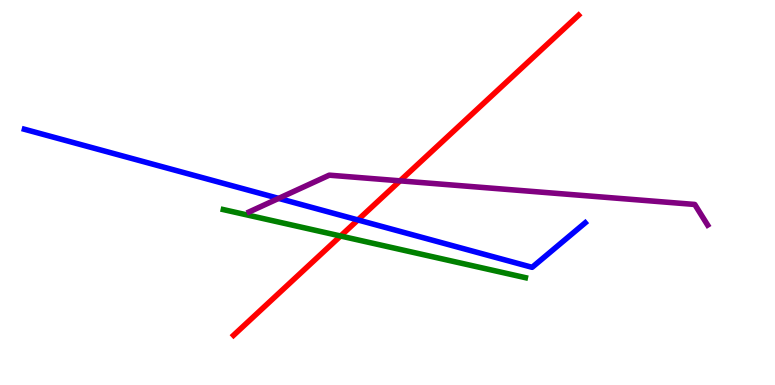[{'lines': ['blue', 'red'], 'intersections': [{'x': 4.62, 'y': 4.29}]}, {'lines': ['green', 'red'], 'intersections': [{'x': 4.39, 'y': 3.87}]}, {'lines': ['purple', 'red'], 'intersections': [{'x': 5.16, 'y': 5.3}]}, {'lines': ['blue', 'green'], 'intersections': []}, {'lines': ['blue', 'purple'], 'intersections': [{'x': 3.6, 'y': 4.85}]}, {'lines': ['green', 'purple'], 'intersections': []}]